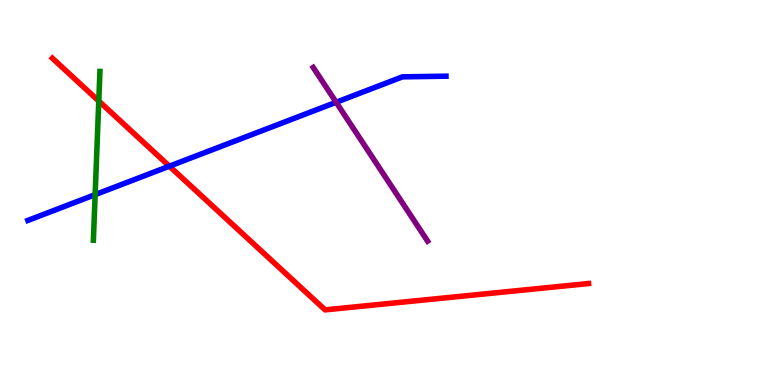[{'lines': ['blue', 'red'], 'intersections': [{'x': 2.19, 'y': 5.68}]}, {'lines': ['green', 'red'], 'intersections': [{'x': 1.27, 'y': 7.38}]}, {'lines': ['purple', 'red'], 'intersections': []}, {'lines': ['blue', 'green'], 'intersections': [{'x': 1.23, 'y': 4.94}]}, {'lines': ['blue', 'purple'], 'intersections': [{'x': 4.34, 'y': 7.34}]}, {'lines': ['green', 'purple'], 'intersections': []}]